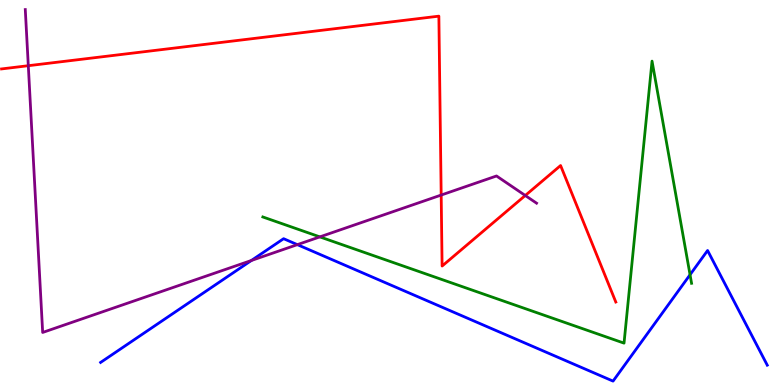[{'lines': ['blue', 'red'], 'intersections': []}, {'lines': ['green', 'red'], 'intersections': []}, {'lines': ['purple', 'red'], 'intersections': [{'x': 0.365, 'y': 8.29}, {'x': 5.69, 'y': 4.93}, {'x': 6.78, 'y': 4.92}]}, {'lines': ['blue', 'green'], 'intersections': [{'x': 8.9, 'y': 2.86}]}, {'lines': ['blue', 'purple'], 'intersections': [{'x': 3.24, 'y': 3.23}, {'x': 3.84, 'y': 3.65}]}, {'lines': ['green', 'purple'], 'intersections': [{'x': 4.13, 'y': 3.85}]}]